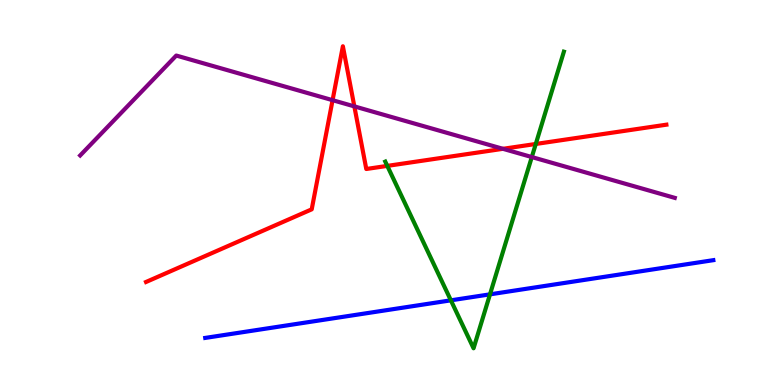[{'lines': ['blue', 'red'], 'intersections': []}, {'lines': ['green', 'red'], 'intersections': [{'x': 5.0, 'y': 5.69}, {'x': 6.91, 'y': 6.26}]}, {'lines': ['purple', 'red'], 'intersections': [{'x': 4.29, 'y': 7.4}, {'x': 4.57, 'y': 7.24}, {'x': 6.49, 'y': 6.13}]}, {'lines': ['blue', 'green'], 'intersections': [{'x': 5.82, 'y': 2.2}, {'x': 6.32, 'y': 2.35}]}, {'lines': ['blue', 'purple'], 'intersections': []}, {'lines': ['green', 'purple'], 'intersections': [{'x': 6.86, 'y': 5.92}]}]